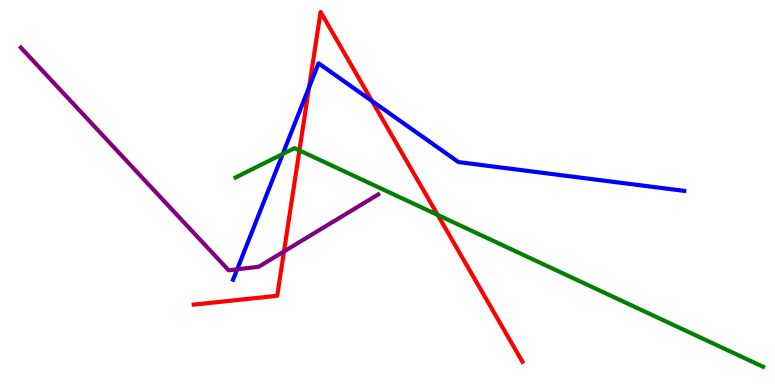[{'lines': ['blue', 'red'], 'intersections': [{'x': 3.99, 'y': 7.73}, {'x': 4.8, 'y': 7.38}]}, {'lines': ['green', 'red'], 'intersections': [{'x': 3.86, 'y': 6.09}, {'x': 5.65, 'y': 4.42}]}, {'lines': ['purple', 'red'], 'intersections': [{'x': 3.66, 'y': 3.47}]}, {'lines': ['blue', 'green'], 'intersections': [{'x': 3.65, 'y': 6.0}]}, {'lines': ['blue', 'purple'], 'intersections': [{'x': 3.06, 'y': 3.01}]}, {'lines': ['green', 'purple'], 'intersections': []}]